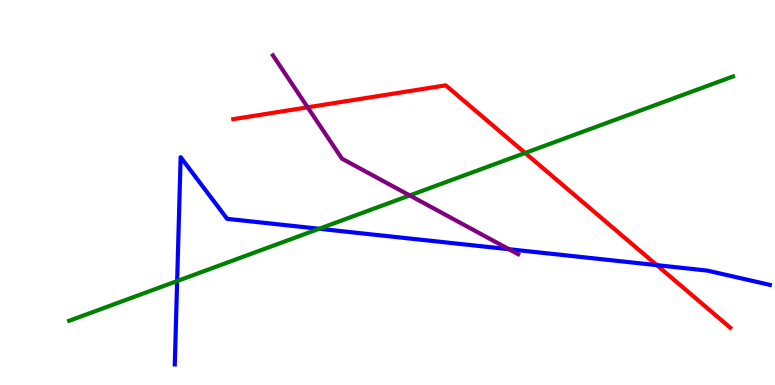[{'lines': ['blue', 'red'], 'intersections': [{'x': 8.48, 'y': 3.11}]}, {'lines': ['green', 'red'], 'intersections': [{'x': 6.78, 'y': 6.03}]}, {'lines': ['purple', 'red'], 'intersections': [{'x': 3.97, 'y': 7.21}]}, {'lines': ['blue', 'green'], 'intersections': [{'x': 2.29, 'y': 2.7}, {'x': 4.12, 'y': 4.06}]}, {'lines': ['blue', 'purple'], 'intersections': [{'x': 6.57, 'y': 3.53}]}, {'lines': ['green', 'purple'], 'intersections': [{'x': 5.29, 'y': 4.92}]}]